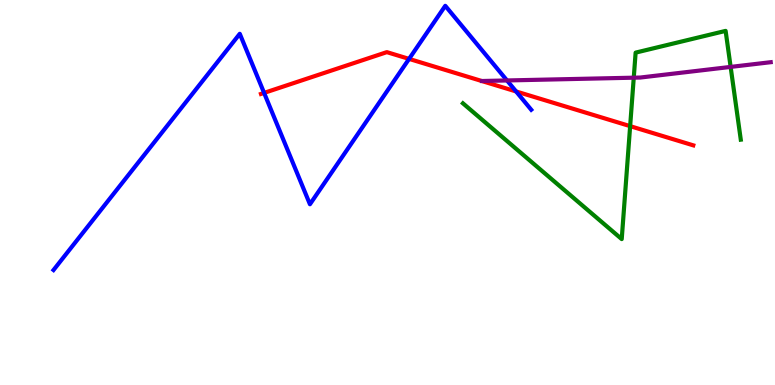[{'lines': ['blue', 'red'], 'intersections': [{'x': 3.41, 'y': 7.59}, {'x': 5.28, 'y': 8.47}, {'x': 6.66, 'y': 7.62}]}, {'lines': ['green', 'red'], 'intersections': [{'x': 8.13, 'y': 6.72}]}, {'lines': ['purple', 'red'], 'intersections': []}, {'lines': ['blue', 'green'], 'intersections': []}, {'lines': ['blue', 'purple'], 'intersections': [{'x': 6.54, 'y': 7.91}]}, {'lines': ['green', 'purple'], 'intersections': [{'x': 8.18, 'y': 7.98}, {'x': 9.43, 'y': 8.26}]}]